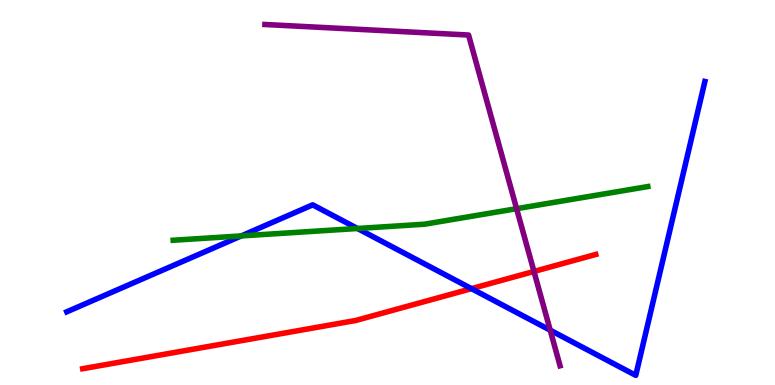[{'lines': ['blue', 'red'], 'intersections': [{'x': 6.08, 'y': 2.5}]}, {'lines': ['green', 'red'], 'intersections': []}, {'lines': ['purple', 'red'], 'intersections': [{'x': 6.89, 'y': 2.95}]}, {'lines': ['blue', 'green'], 'intersections': [{'x': 3.11, 'y': 3.87}, {'x': 4.61, 'y': 4.07}]}, {'lines': ['blue', 'purple'], 'intersections': [{'x': 7.1, 'y': 1.42}]}, {'lines': ['green', 'purple'], 'intersections': [{'x': 6.67, 'y': 4.58}]}]